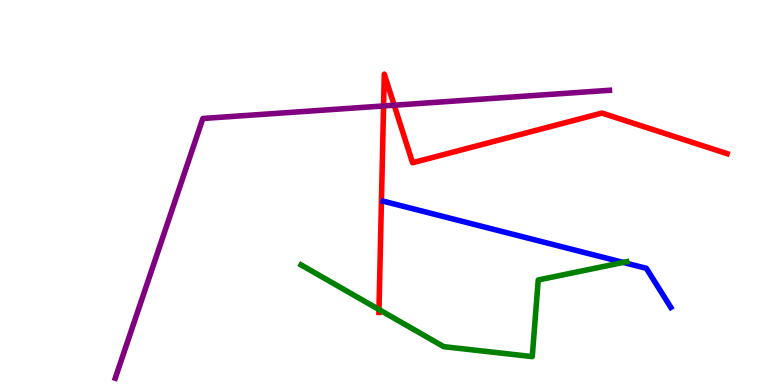[{'lines': ['blue', 'red'], 'intersections': []}, {'lines': ['green', 'red'], 'intersections': [{'x': 4.89, 'y': 1.96}]}, {'lines': ['purple', 'red'], 'intersections': [{'x': 4.95, 'y': 7.25}, {'x': 5.09, 'y': 7.27}]}, {'lines': ['blue', 'green'], 'intersections': [{'x': 8.04, 'y': 3.18}]}, {'lines': ['blue', 'purple'], 'intersections': []}, {'lines': ['green', 'purple'], 'intersections': []}]